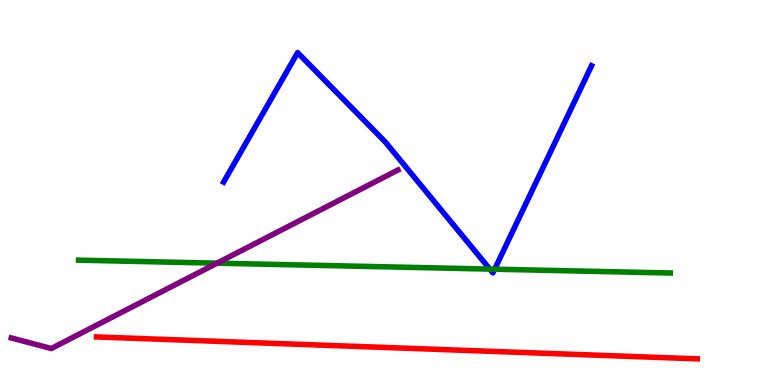[{'lines': ['blue', 'red'], 'intersections': []}, {'lines': ['green', 'red'], 'intersections': []}, {'lines': ['purple', 'red'], 'intersections': []}, {'lines': ['blue', 'green'], 'intersections': [{'x': 6.32, 'y': 3.01}, {'x': 6.38, 'y': 3.01}]}, {'lines': ['blue', 'purple'], 'intersections': []}, {'lines': ['green', 'purple'], 'intersections': [{'x': 2.8, 'y': 3.16}]}]